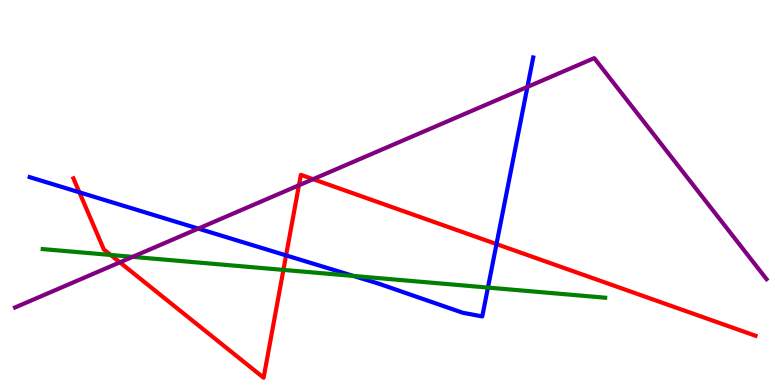[{'lines': ['blue', 'red'], 'intersections': [{'x': 1.02, 'y': 5.01}, {'x': 3.69, 'y': 3.37}, {'x': 6.41, 'y': 3.66}]}, {'lines': ['green', 'red'], 'intersections': [{'x': 1.43, 'y': 3.38}, {'x': 3.66, 'y': 2.99}]}, {'lines': ['purple', 'red'], 'intersections': [{'x': 1.55, 'y': 3.19}, {'x': 3.86, 'y': 5.19}, {'x': 4.04, 'y': 5.35}]}, {'lines': ['blue', 'green'], 'intersections': [{'x': 4.56, 'y': 2.83}, {'x': 6.3, 'y': 2.53}]}, {'lines': ['blue', 'purple'], 'intersections': [{'x': 2.56, 'y': 4.06}, {'x': 6.81, 'y': 7.74}]}, {'lines': ['green', 'purple'], 'intersections': [{'x': 1.71, 'y': 3.33}]}]